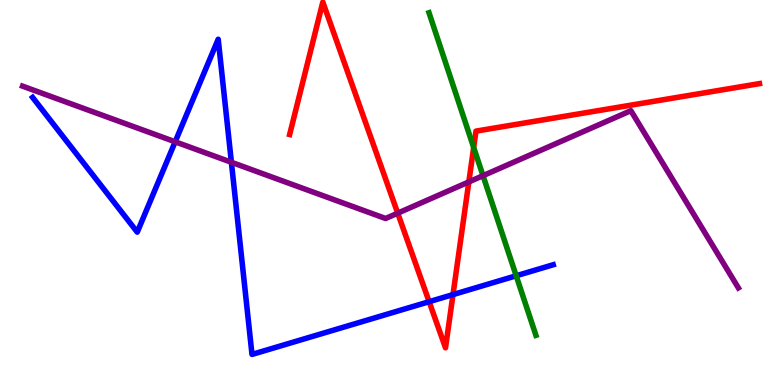[{'lines': ['blue', 'red'], 'intersections': [{'x': 5.54, 'y': 2.16}, {'x': 5.85, 'y': 2.35}]}, {'lines': ['green', 'red'], 'intersections': [{'x': 6.11, 'y': 6.17}]}, {'lines': ['purple', 'red'], 'intersections': [{'x': 5.13, 'y': 4.46}, {'x': 6.05, 'y': 5.28}]}, {'lines': ['blue', 'green'], 'intersections': [{'x': 6.66, 'y': 2.84}]}, {'lines': ['blue', 'purple'], 'intersections': [{'x': 2.26, 'y': 6.32}, {'x': 2.99, 'y': 5.79}]}, {'lines': ['green', 'purple'], 'intersections': [{'x': 6.23, 'y': 5.44}]}]